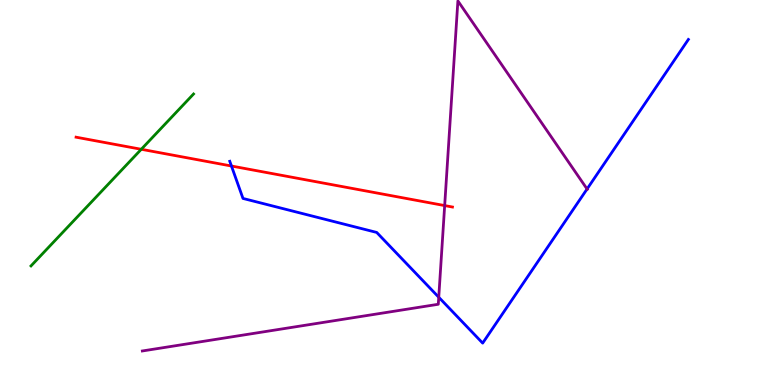[{'lines': ['blue', 'red'], 'intersections': [{'x': 2.99, 'y': 5.69}]}, {'lines': ['green', 'red'], 'intersections': [{'x': 1.82, 'y': 6.12}]}, {'lines': ['purple', 'red'], 'intersections': [{'x': 5.74, 'y': 4.66}]}, {'lines': ['blue', 'green'], 'intersections': []}, {'lines': ['blue', 'purple'], 'intersections': [{'x': 5.66, 'y': 2.28}, {'x': 7.58, 'y': 5.09}]}, {'lines': ['green', 'purple'], 'intersections': []}]